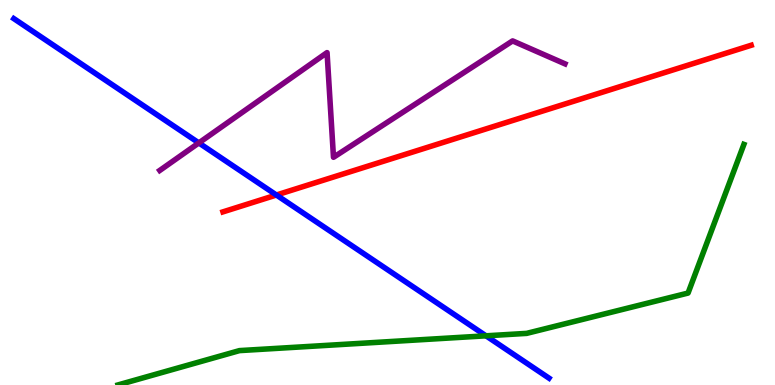[{'lines': ['blue', 'red'], 'intersections': [{'x': 3.57, 'y': 4.93}]}, {'lines': ['green', 'red'], 'intersections': []}, {'lines': ['purple', 'red'], 'intersections': []}, {'lines': ['blue', 'green'], 'intersections': [{'x': 6.27, 'y': 1.28}]}, {'lines': ['blue', 'purple'], 'intersections': [{'x': 2.57, 'y': 6.29}]}, {'lines': ['green', 'purple'], 'intersections': []}]